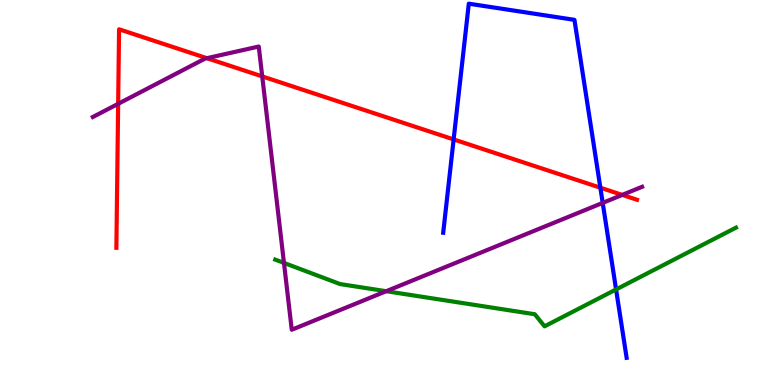[{'lines': ['blue', 'red'], 'intersections': [{'x': 5.85, 'y': 6.38}, {'x': 7.75, 'y': 5.12}]}, {'lines': ['green', 'red'], 'intersections': []}, {'lines': ['purple', 'red'], 'intersections': [{'x': 1.52, 'y': 7.3}, {'x': 2.67, 'y': 8.49}, {'x': 3.38, 'y': 8.02}, {'x': 8.03, 'y': 4.94}]}, {'lines': ['blue', 'green'], 'intersections': [{'x': 7.95, 'y': 2.48}]}, {'lines': ['blue', 'purple'], 'intersections': [{'x': 7.78, 'y': 4.73}]}, {'lines': ['green', 'purple'], 'intersections': [{'x': 3.66, 'y': 3.17}, {'x': 4.98, 'y': 2.44}]}]